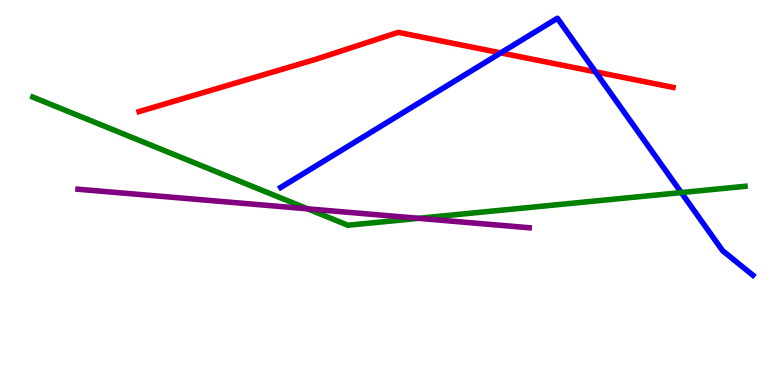[{'lines': ['blue', 'red'], 'intersections': [{'x': 6.46, 'y': 8.63}, {'x': 7.68, 'y': 8.13}]}, {'lines': ['green', 'red'], 'intersections': []}, {'lines': ['purple', 'red'], 'intersections': []}, {'lines': ['blue', 'green'], 'intersections': [{'x': 8.79, 'y': 5.0}]}, {'lines': ['blue', 'purple'], 'intersections': []}, {'lines': ['green', 'purple'], 'intersections': [{'x': 3.97, 'y': 4.58}, {'x': 5.4, 'y': 4.33}]}]